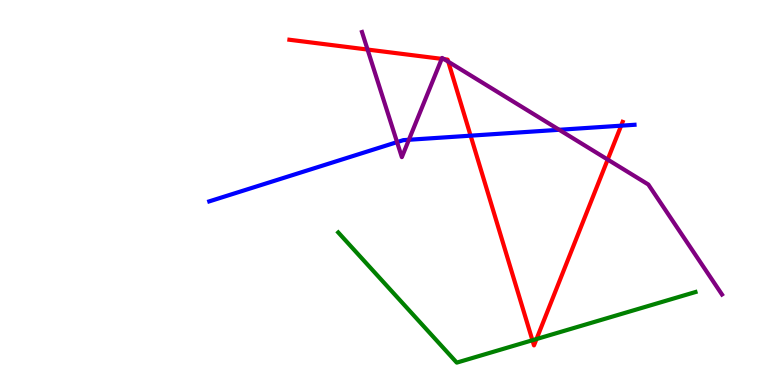[{'lines': ['blue', 'red'], 'intersections': [{'x': 6.07, 'y': 6.48}, {'x': 8.01, 'y': 6.74}]}, {'lines': ['green', 'red'], 'intersections': [{'x': 6.87, 'y': 1.16}, {'x': 6.92, 'y': 1.19}]}, {'lines': ['purple', 'red'], 'intersections': [{'x': 4.74, 'y': 8.71}, {'x': 5.7, 'y': 8.47}, {'x': 5.73, 'y': 8.46}, {'x': 5.78, 'y': 8.4}, {'x': 7.84, 'y': 5.86}]}, {'lines': ['blue', 'green'], 'intersections': []}, {'lines': ['blue', 'purple'], 'intersections': [{'x': 5.12, 'y': 6.31}, {'x': 5.28, 'y': 6.37}, {'x': 7.22, 'y': 6.63}]}, {'lines': ['green', 'purple'], 'intersections': []}]